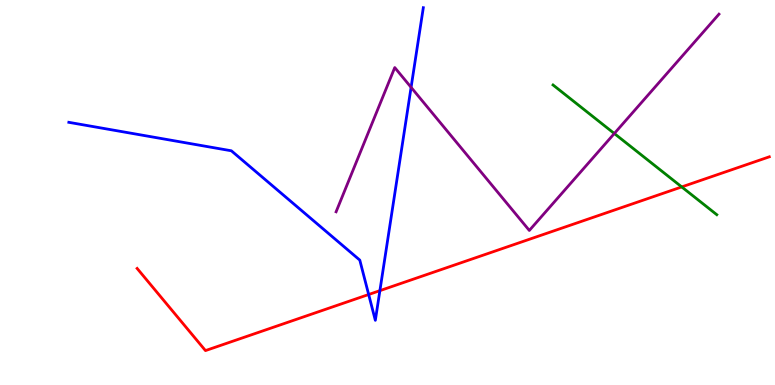[{'lines': ['blue', 'red'], 'intersections': [{'x': 4.76, 'y': 2.35}, {'x': 4.9, 'y': 2.45}]}, {'lines': ['green', 'red'], 'intersections': [{'x': 8.8, 'y': 5.14}]}, {'lines': ['purple', 'red'], 'intersections': []}, {'lines': ['blue', 'green'], 'intersections': []}, {'lines': ['blue', 'purple'], 'intersections': [{'x': 5.3, 'y': 7.73}]}, {'lines': ['green', 'purple'], 'intersections': [{'x': 7.93, 'y': 6.53}]}]